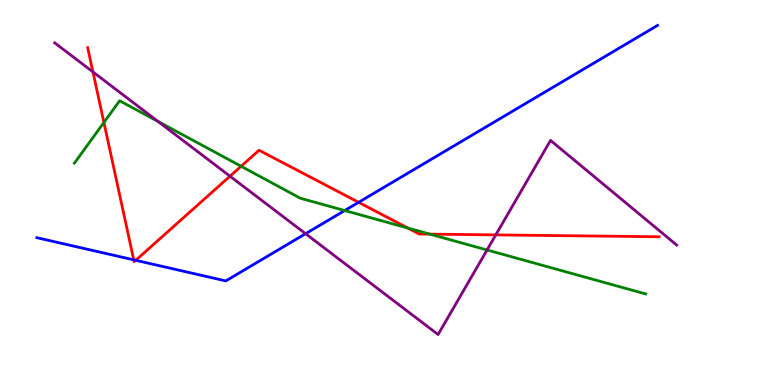[{'lines': ['blue', 'red'], 'intersections': [{'x': 1.73, 'y': 3.25}, {'x': 1.75, 'y': 3.24}, {'x': 4.63, 'y': 4.75}]}, {'lines': ['green', 'red'], 'intersections': [{'x': 1.34, 'y': 6.82}, {'x': 3.11, 'y': 5.68}, {'x': 5.26, 'y': 4.08}, {'x': 5.55, 'y': 3.92}]}, {'lines': ['purple', 'red'], 'intersections': [{'x': 1.2, 'y': 8.13}, {'x': 2.97, 'y': 5.42}, {'x': 6.4, 'y': 3.9}]}, {'lines': ['blue', 'green'], 'intersections': [{'x': 4.45, 'y': 4.53}]}, {'lines': ['blue', 'purple'], 'intersections': [{'x': 3.94, 'y': 3.93}]}, {'lines': ['green', 'purple'], 'intersections': [{'x': 2.04, 'y': 6.84}, {'x': 6.28, 'y': 3.51}]}]